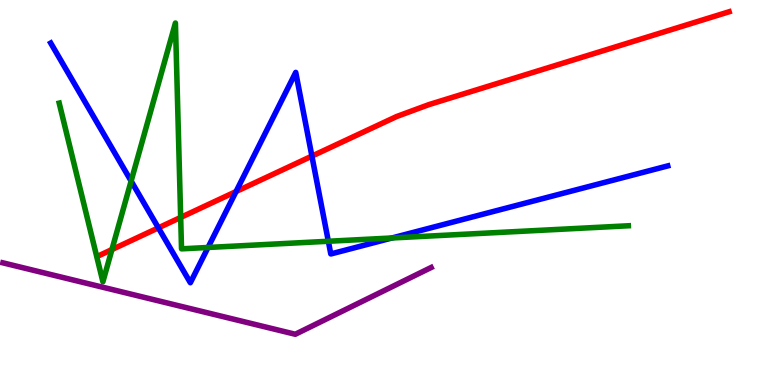[{'lines': ['blue', 'red'], 'intersections': [{'x': 2.04, 'y': 4.08}, {'x': 3.05, 'y': 5.02}, {'x': 4.02, 'y': 5.95}]}, {'lines': ['green', 'red'], 'intersections': [{'x': 1.44, 'y': 3.52}, {'x': 2.33, 'y': 4.35}]}, {'lines': ['purple', 'red'], 'intersections': []}, {'lines': ['blue', 'green'], 'intersections': [{'x': 1.69, 'y': 5.3}, {'x': 2.68, 'y': 3.57}, {'x': 4.24, 'y': 3.73}, {'x': 5.06, 'y': 3.82}]}, {'lines': ['blue', 'purple'], 'intersections': []}, {'lines': ['green', 'purple'], 'intersections': []}]